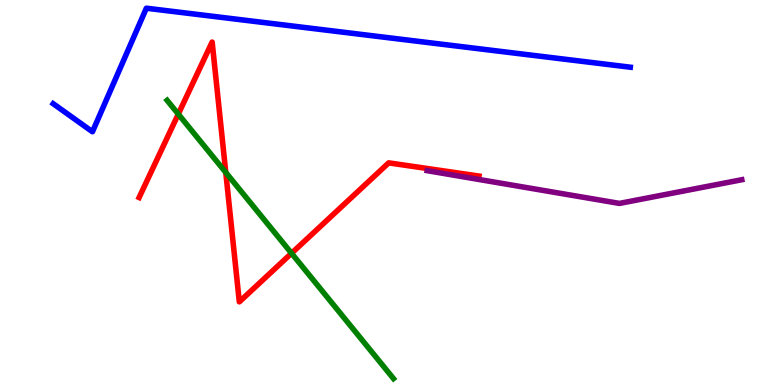[{'lines': ['blue', 'red'], 'intersections': []}, {'lines': ['green', 'red'], 'intersections': [{'x': 2.3, 'y': 7.04}, {'x': 2.91, 'y': 5.52}, {'x': 3.76, 'y': 3.42}]}, {'lines': ['purple', 'red'], 'intersections': []}, {'lines': ['blue', 'green'], 'intersections': []}, {'lines': ['blue', 'purple'], 'intersections': []}, {'lines': ['green', 'purple'], 'intersections': []}]